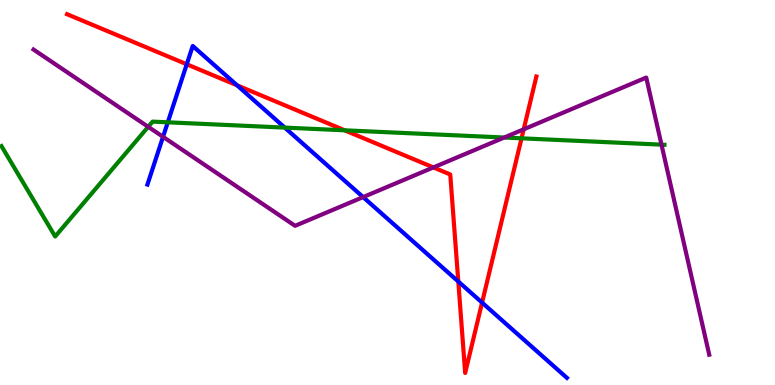[{'lines': ['blue', 'red'], 'intersections': [{'x': 2.41, 'y': 8.33}, {'x': 3.06, 'y': 7.78}, {'x': 5.91, 'y': 2.69}, {'x': 6.22, 'y': 2.14}]}, {'lines': ['green', 'red'], 'intersections': [{'x': 4.45, 'y': 6.62}, {'x': 6.73, 'y': 6.41}]}, {'lines': ['purple', 'red'], 'intersections': [{'x': 5.59, 'y': 5.65}, {'x': 6.76, 'y': 6.64}]}, {'lines': ['blue', 'green'], 'intersections': [{'x': 2.16, 'y': 6.82}, {'x': 3.67, 'y': 6.69}]}, {'lines': ['blue', 'purple'], 'intersections': [{'x': 2.1, 'y': 6.45}, {'x': 4.69, 'y': 4.88}]}, {'lines': ['green', 'purple'], 'intersections': [{'x': 1.91, 'y': 6.71}, {'x': 6.51, 'y': 6.43}, {'x': 8.54, 'y': 6.24}]}]